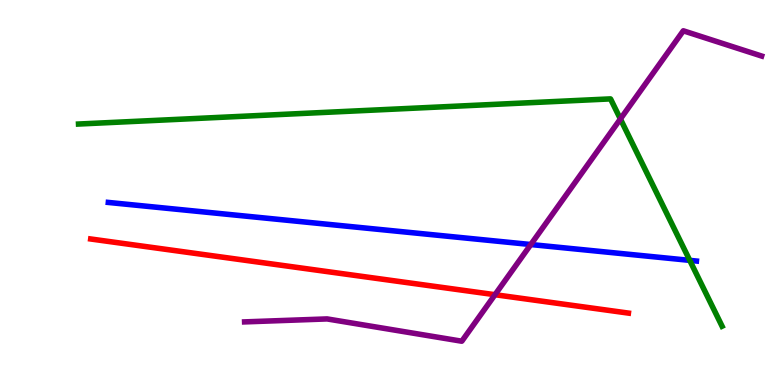[{'lines': ['blue', 'red'], 'intersections': []}, {'lines': ['green', 'red'], 'intersections': []}, {'lines': ['purple', 'red'], 'intersections': [{'x': 6.39, 'y': 2.35}]}, {'lines': ['blue', 'green'], 'intersections': [{'x': 8.9, 'y': 3.24}]}, {'lines': ['blue', 'purple'], 'intersections': [{'x': 6.85, 'y': 3.65}]}, {'lines': ['green', 'purple'], 'intersections': [{'x': 8.01, 'y': 6.91}]}]